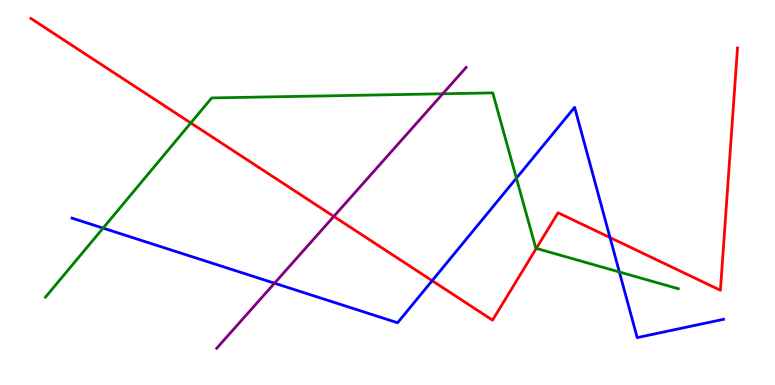[{'lines': ['blue', 'red'], 'intersections': [{'x': 5.58, 'y': 2.71}, {'x': 7.87, 'y': 3.83}]}, {'lines': ['green', 'red'], 'intersections': [{'x': 2.46, 'y': 6.81}, {'x': 6.92, 'y': 3.55}]}, {'lines': ['purple', 'red'], 'intersections': [{'x': 4.31, 'y': 4.38}]}, {'lines': ['blue', 'green'], 'intersections': [{'x': 1.33, 'y': 4.08}, {'x': 6.66, 'y': 5.37}, {'x': 7.99, 'y': 2.94}]}, {'lines': ['blue', 'purple'], 'intersections': [{'x': 3.54, 'y': 2.64}]}, {'lines': ['green', 'purple'], 'intersections': [{'x': 5.71, 'y': 7.56}]}]